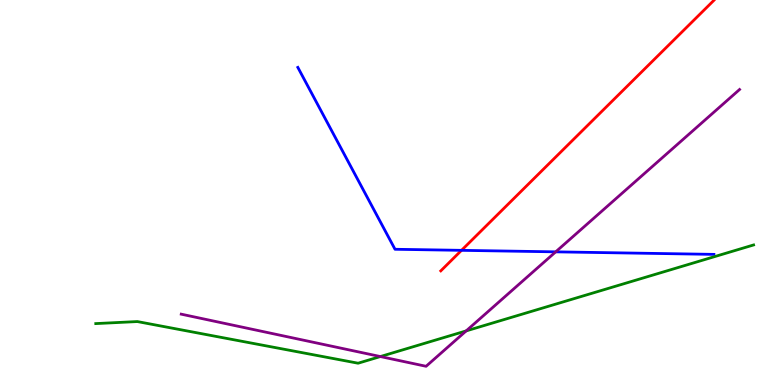[{'lines': ['blue', 'red'], 'intersections': [{'x': 5.96, 'y': 3.5}]}, {'lines': ['green', 'red'], 'intersections': []}, {'lines': ['purple', 'red'], 'intersections': []}, {'lines': ['blue', 'green'], 'intersections': []}, {'lines': ['blue', 'purple'], 'intersections': [{'x': 7.17, 'y': 3.46}]}, {'lines': ['green', 'purple'], 'intersections': [{'x': 4.91, 'y': 0.739}, {'x': 6.02, 'y': 1.41}]}]